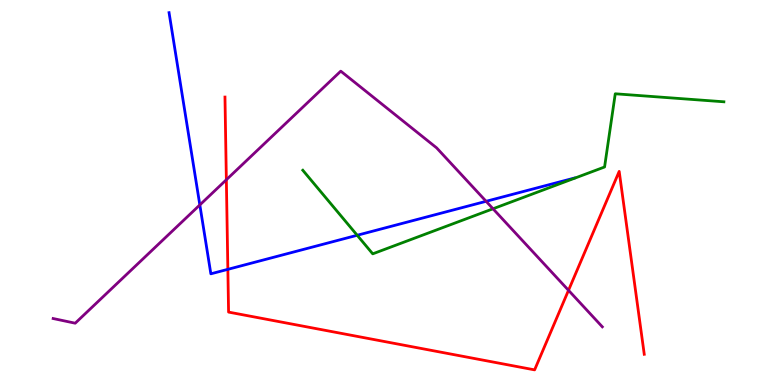[{'lines': ['blue', 'red'], 'intersections': [{'x': 2.94, 'y': 3.0}]}, {'lines': ['green', 'red'], 'intersections': []}, {'lines': ['purple', 'red'], 'intersections': [{'x': 2.92, 'y': 5.33}, {'x': 7.34, 'y': 2.46}]}, {'lines': ['blue', 'green'], 'intersections': [{'x': 4.61, 'y': 3.89}]}, {'lines': ['blue', 'purple'], 'intersections': [{'x': 2.58, 'y': 4.68}, {'x': 6.27, 'y': 4.77}]}, {'lines': ['green', 'purple'], 'intersections': [{'x': 6.36, 'y': 4.58}]}]